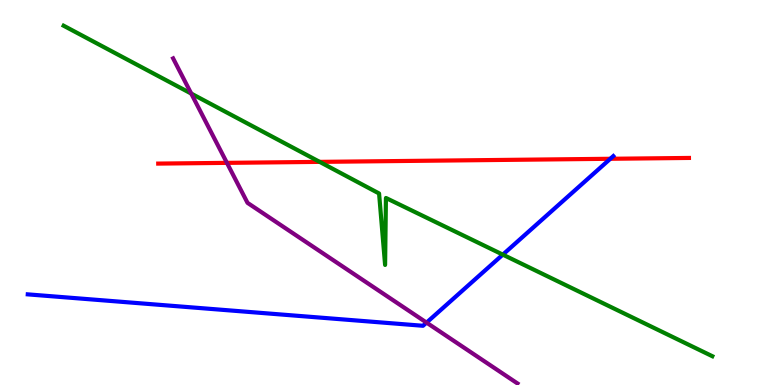[{'lines': ['blue', 'red'], 'intersections': [{'x': 7.88, 'y': 5.88}]}, {'lines': ['green', 'red'], 'intersections': [{'x': 4.12, 'y': 5.8}]}, {'lines': ['purple', 'red'], 'intersections': [{'x': 2.93, 'y': 5.77}]}, {'lines': ['blue', 'green'], 'intersections': [{'x': 6.49, 'y': 3.39}]}, {'lines': ['blue', 'purple'], 'intersections': [{'x': 5.5, 'y': 1.62}]}, {'lines': ['green', 'purple'], 'intersections': [{'x': 2.47, 'y': 7.57}]}]